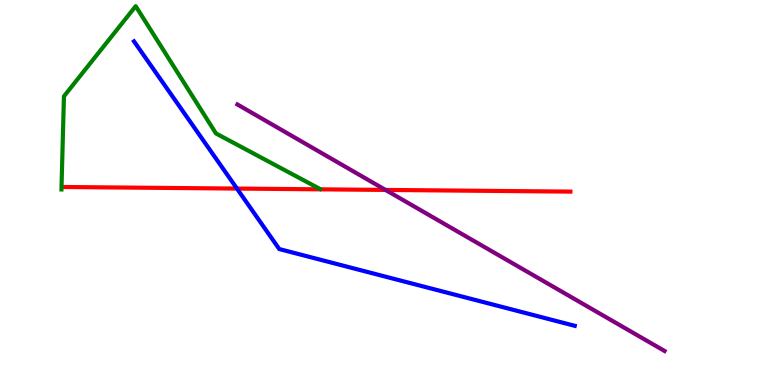[{'lines': ['blue', 'red'], 'intersections': [{'x': 3.06, 'y': 5.1}]}, {'lines': ['green', 'red'], 'intersections': []}, {'lines': ['purple', 'red'], 'intersections': [{'x': 4.97, 'y': 5.07}]}, {'lines': ['blue', 'green'], 'intersections': []}, {'lines': ['blue', 'purple'], 'intersections': []}, {'lines': ['green', 'purple'], 'intersections': []}]